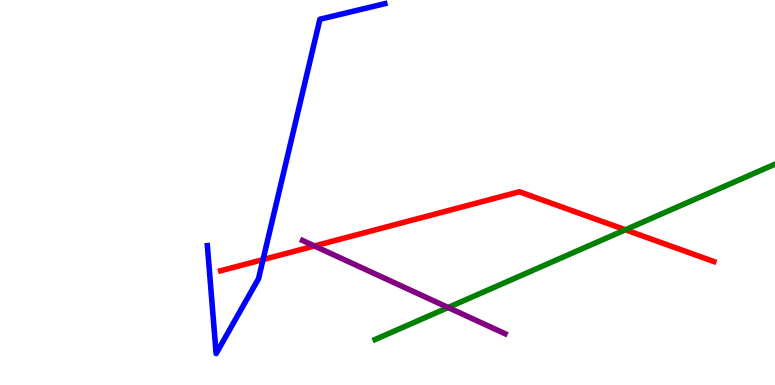[{'lines': ['blue', 'red'], 'intersections': [{'x': 3.39, 'y': 3.26}]}, {'lines': ['green', 'red'], 'intersections': [{'x': 8.07, 'y': 4.03}]}, {'lines': ['purple', 'red'], 'intersections': [{'x': 4.06, 'y': 3.61}]}, {'lines': ['blue', 'green'], 'intersections': []}, {'lines': ['blue', 'purple'], 'intersections': []}, {'lines': ['green', 'purple'], 'intersections': [{'x': 5.78, 'y': 2.01}]}]